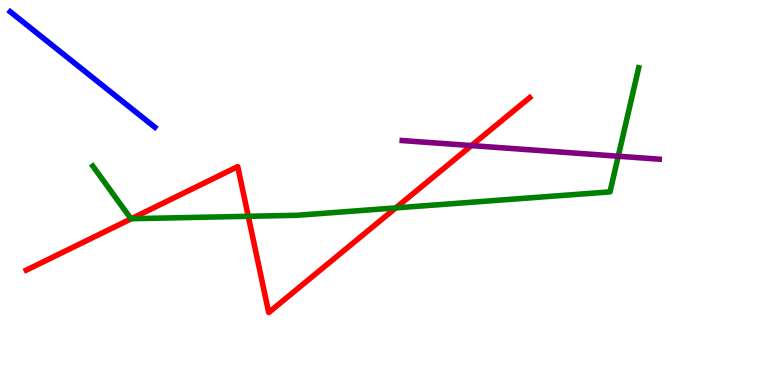[{'lines': ['blue', 'red'], 'intersections': []}, {'lines': ['green', 'red'], 'intersections': [{'x': 1.7, 'y': 4.32}, {'x': 3.2, 'y': 4.38}, {'x': 5.11, 'y': 4.6}]}, {'lines': ['purple', 'red'], 'intersections': [{'x': 6.08, 'y': 6.22}]}, {'lines': ['blue', 'green'], 'intersections': []}, {'lines': ['blue', 'purple'], 'intersections': []}, {'lines': ['green', 'purple'], 'intersections': [{'x': 7.98, 'y': 5.94}]}]